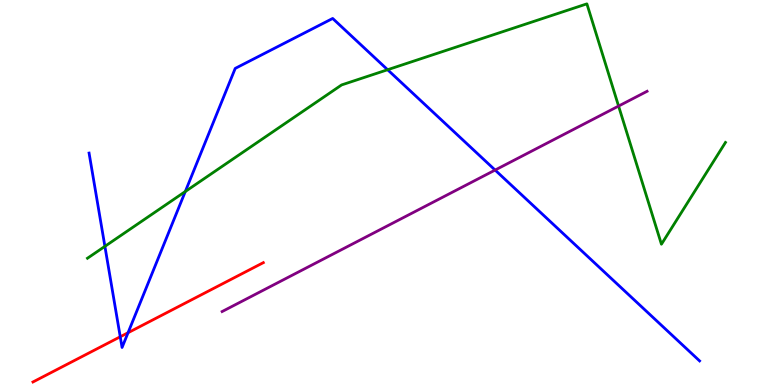[{'lines': ['blue', 'red'], 'intersections': [{'x': 1.55, 'y': 1.25}, {'x': 1.65, 'y': 1.36}]}, {'lines': ['green', 'red'], 'intersections': []}, {'lines': ['purple', 'red'], 'intersections': []}, {'lines': ['blue', 'green'], 'intersections': [{'x': 1.35, 'y': 3.6}, {'x': 2.39, 'y': 5.03}, {'x': 5.0, 'y': 8.19}]}, {'lines': ['blue', 'purple'], 'intersections': [{'x': 6.39, 'y': 5.58}]}, {'lines': ['green', 'purple'], 'intersections': [{'x': 7.98, 'y': 7.25}]}]